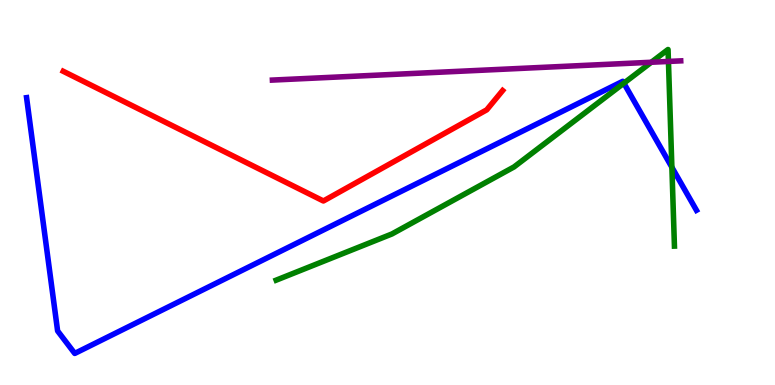[{'lines': ['blue', 'red'], 'intersections': []}, {'lines': ['green', 'red'], 'intersections': []}, {'lines': ['purple', 'red'], 'intersections': []}, {'lines': ['blue', 'green'], 'intersections': [{'x': 8.05, 'y': 7.84}, {'x': 8.67, 'y': 5.66}]}, {'lines': ['blue', 'purple'], 'intersections': []}, {'lines': ['green', 'purple'], 'intersections': [{'x': 8.4, 'y': 8.38}, {'x': 8.63, 'y': 8.4}]}]